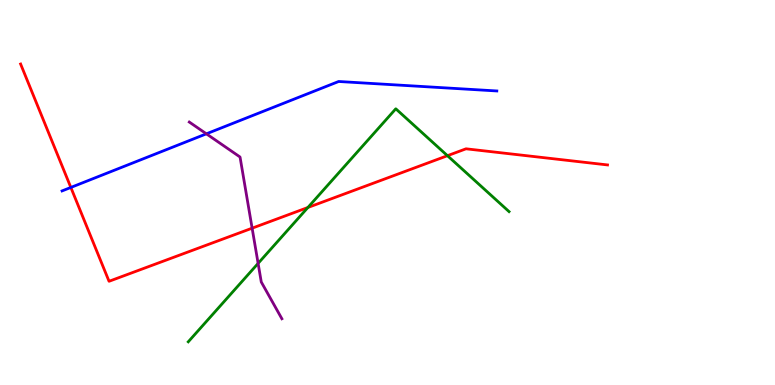[{'lines': ['blue', 'red'], 'intersections': [{'x': 0.914, 'y': 5.13}]}, {'lines': ['green', 'red'], 'intersections': [{'x': 3.97, 'y': 4.61}, {'x': 5.77, 'y': 5.96}]}, {'lines': ['purple', 'red'], 'intersections': [{'x': 3.25, 'y': 4.07}]}, {'lines': ['blue', 'green'], 'intersections': []}, {'lines': ['blue', 'purple'], 'intersections': [{'x': 2.66, 'y': 6.52}]}, {'lines': ['green', 'purple'], 'intersections': [{'x': 3.33, 'y': 3.16}]}]